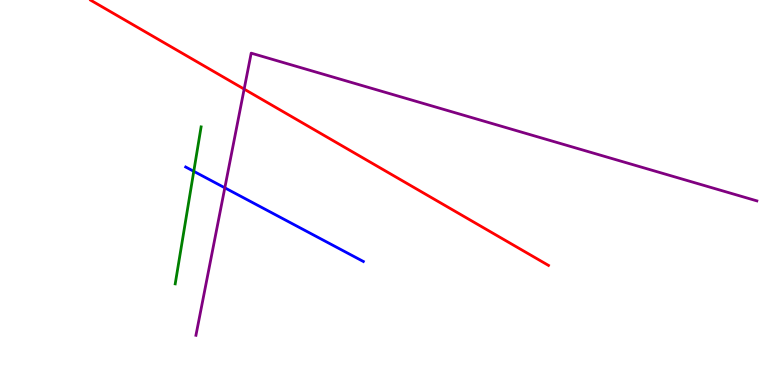[{'lines': ['blue', 'red'], 'intersections': []}, {'lines': ['green', 'red'], 'intersections': []}, {'lines': ['purple', 'red'], 'intersections': [{'x': 3.15, 'y': 7.69}]}, {'lines': ['blue', 'green'], 'intersections': [{'x': 2.5, 'y': 5.55}]}, {'lines': ['blue', 'purple'], 'intersections': [{'x': 2.9, 'y': 5.12}]}, {'lines': ['green', 'purple'], 'intersections': []}]